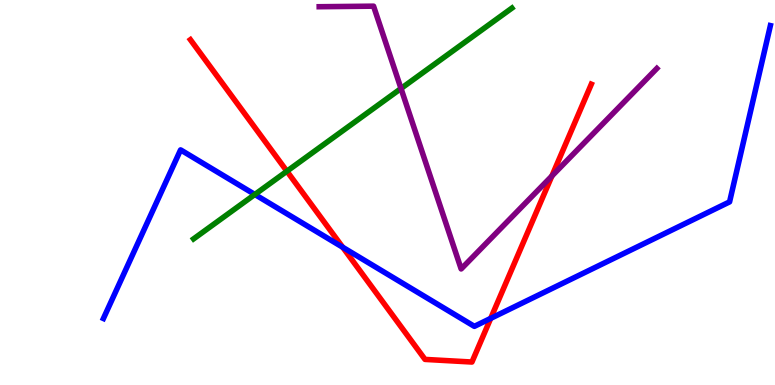[{'lines': ['blue', 'red'], 'intersections': [{'x': 4.42, 'y': 3.58}, {'x': 6.33, 'y': 1.73}]}, {'lines': ['green', 'red'], 'intersections': [{'x': 3.7, 'y': 5.55}]}, {'lines': ['purple', 'red'], 'intersections': [{'x': 7.12, 'y': 5.43}]}, {'lines': ['blue', 'green'], 'intersections': [{'x': 3.29, 'y': 4.95}]}, {'lines': ['blue', 'purple'], 'intersections': []}, {'lines': ['green', 'purple'], 'intersections': [{'x': 5.17, 'y': 7.7}]}]